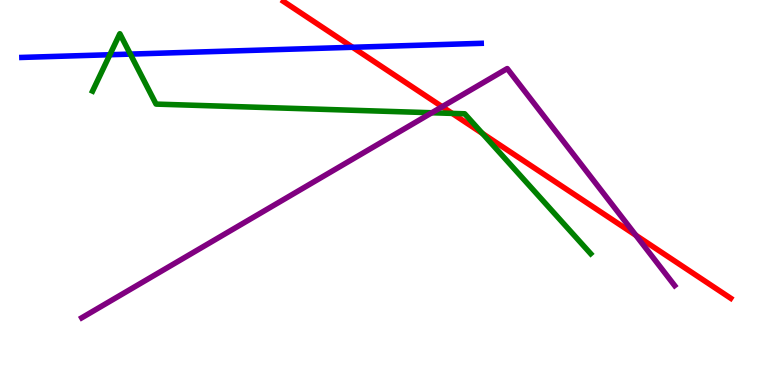[{'lines': ['blue', 'red'], 'intersections': [{'x': 4.55, 'y': 8.77}]}, {'lines': ['green', 'red'], 'intersections': [{'x': 5.83, 'y': 7.05}, {'x': 6.22, 'y': 6.53}]}, {'lines': ['purple', 'red'], 'intersections': [{'x': 5.7, 'y': 7.23}, {'x': 8.2, 'y': 3.89}]}, {'lines': ['blue', 'green'], 'intersections': [{'x': 1.42, 'y': 8.58}, {'x': 1.68, 'y': 8.59}]}, {'lines': ['blue', 'purple'], 'intersections': []}, {'lines': ['green', 'purple'], 'intersections': [{'x': 5.57, 'y': 7.07}]}]